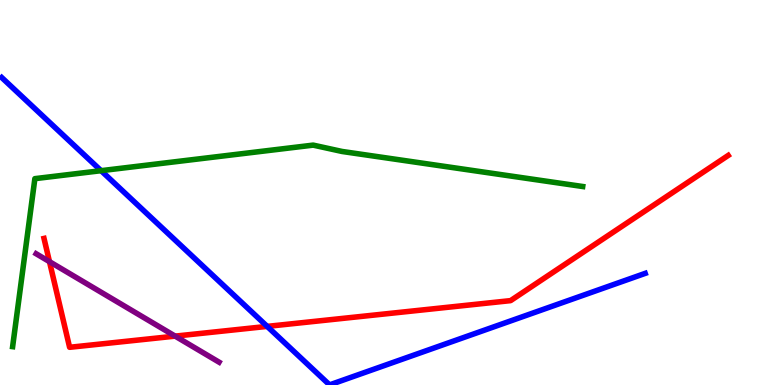[{'lines': ['blue', 'red'], 'intersections': [{'x': 3.45, 'y': 1.52}]}, {'lines': ['green', 'red'], 'intersections': []}, {'lines': ['purple', 'red'], 'intersections': [{'x': 0.638, 'y': 3.2}, {'x': 2.26, 'y': 1.27}]}, {'lines': ['blue', 'green'], 'intersections': [{'x': 1.3, 'y': 5.57}]}, {'lines': ['blue', 'purple'], 'intersections': []}, {'lines': ['green', 'purple'], 'intersections': []}]